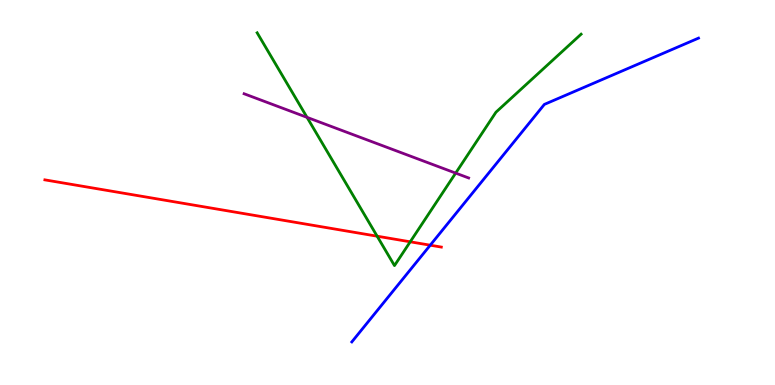[{'lines': ['blue', 'red'], 'intersections': [{'x': 5.55, 'y': 3.63}]}, {'lines': ['green', 'red'], 'intersections': [{'x': 4.87, 'y': 3.87}, {'x': 5.29, 'y': 3.72}]}, {'lines': ['purple', 'red'], 'intersections': []}, {'lines': ['blue', 'green'], 'intersections': []}, {'lines': ['blue', 'purple'], 'intersections': []}, {'lines': ['green', 'purple'], 'intersections': [{'x': 3.96, 'y': 6.95}, {'x': 5.88, 'y': 5.5}]}]